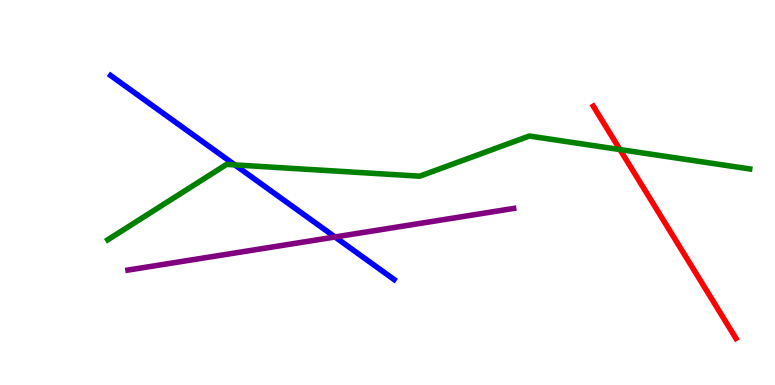[{'lines': ['blue', 'red'], 'intersections': []}, {'lines': ['green', 'red'], 'intersections': [{'x': 8.0, 'y': 6.12}]}, {'lines': ['purple', 'red'], 'intersections': []}, {'lines': ['blue', 'green'], 'intersections': [{'x': 3.03, 'y': 5.72}]}, {'lines': ['blue', 'purple'], 'intersections': [{'x': 4.32, 'y': 3.84}]}, {'lines': ['green', 'purple'], 'intersections': []}]